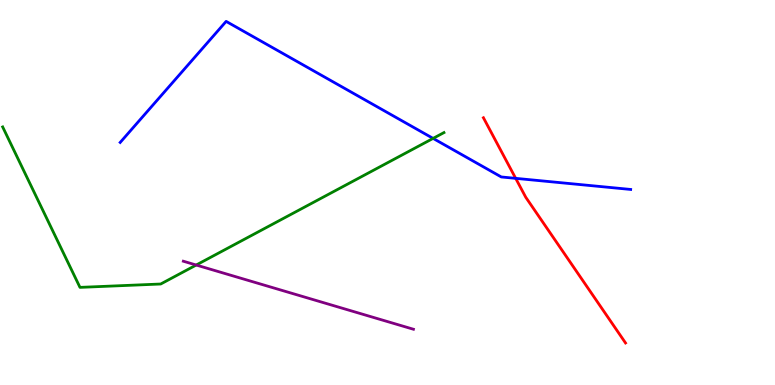[{'lines': ['blue', 'red'], 'intersections': [{'x': 6.65, 'y': 5.37}]}, {'lines': ['green', 'red'], 'intersections': []}, {'lines': ['purple', 'red'], 'intersections': []}, {'lines': ['blue', 'green'], 'intersections': [{'x': 5.59, 'y': 6.41}]}, {'lines': ['blue', 'purple'], 'intersections': []}, {'lines': ['green', 'purple'], 'intersections': [{'x': 2.53, 'y': 3.12}]}]